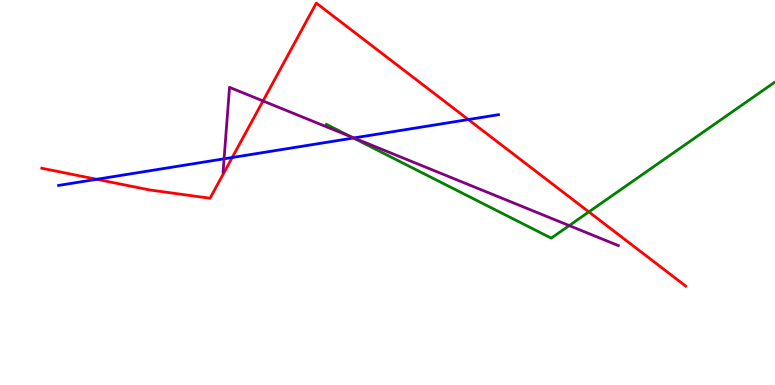[{'lines': ['blue', 'red'], 'intersections': [{'x': 1.25, 'y': 5.34}, {'x': 3.0, 'y': 5.91}, {'x': 6.04, 'y': 6.89}]}, {'lines': ['green', 'red'], 'intersections': [{'x': 7.6, 'y': 4.5}]}, {'lines': ['purple', 'red'], 'intersections': [{'x': 3.39, 'y': 7.38}]}, {'lines': ['blue', 'green'], 'intersections': [{'x': 4.56, 'y': 6.42}]}, {'lines': ['blue', 'purple'], 'intersections': [{'x': 2.89, 'y': 5.87}, {'x': 4.57, 'y': 6.42}]}, {'lines': ['green', 'purple'], 'intersections': [{'x': 4.53, 'y': 6.45}, {'x': 7.34, 'y': 4.14}]}]